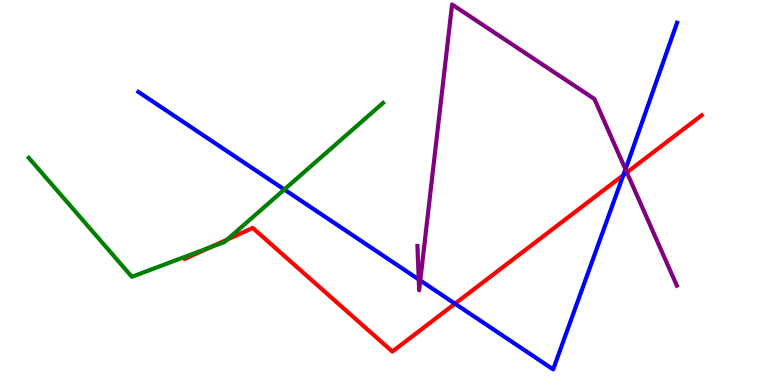[{'lines': ['blue', 'red'], 'intersections': [{'x': 5.87, 'y': 2.11}, {'x': 8.04, 'y': 5.45}]}, {'lines': ['green', 'red'], 'intersections': [{'x': 2.7, 'y': 3.57}, {'x': 2.93, 'y': 3.78}]}, {'lines': ['purple', 'red'], 'intersections': [{'x': 8.09, 'y': 5.52}]}, {'lines': ['blue', 'green'], 'intersections': [{'x': 3.67, 'y': 5.08}]}, {'lines': ['blue', 'purple'], 'intersections': [{'x': 5.4, 'y': 2.74}, {'x': 5.42, 'y': 2.72}, {'x': 8.07, 'y': 5.6}]}, {'lines': ['green', 'purple'], 'intersections': []}]